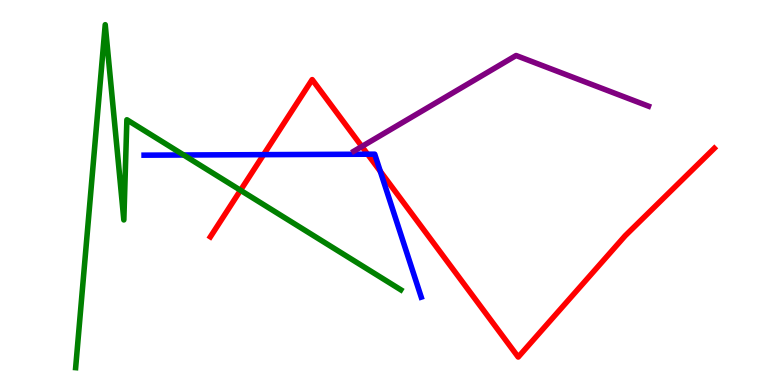[{'lines': ['blue', 'red'], 'intersections': [{'x': 3.4, 'y': 5.98}, {'x': 4.74, 'y': 5.99}, {'x': 4.91, 'y': 5.55}]}, {'lines': ['green', 'red'], 'intersections': [{'x': 3.1, 'y': 5.06}]}, {'lines': ['purple', 'red'], 'intersections': [{'x': 4.67, 'y': 6.2}]}, {'lines': ['blue', 'green'], 'intersections': [{'x': 2.37, 'y': 5.97}]}, {'lines': ['blue', 'purple'], 'intersections': []}, {'lines': ['green', 'purple'], 'intersections': []}]